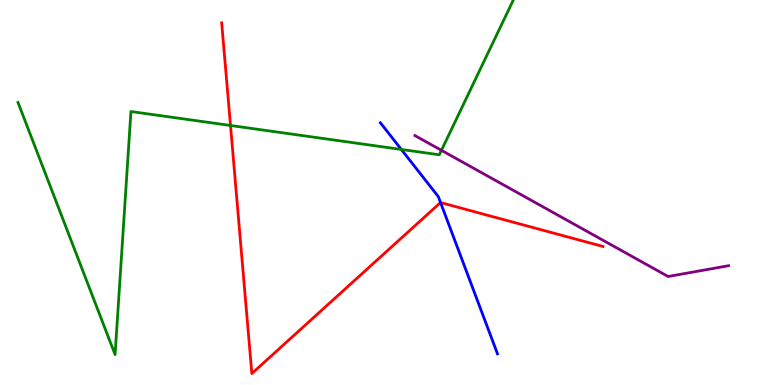[{'lines': ['blue', 'red'], 'intersections': [{'x': 5.68, 'y': 4.74}]}, {'lines': ['green', 'red'], 'intersections': [{'x': 2.97, 'y': 6.74}]}, {'lines': ['purple', 'red'], 'intersections': []}, {'lines': ['blue', 'green'], 'intersections': [{'x': 5.18, 'y': 6.12}]}, {'lines': ['blue', 'purple'], 'intersections': []}, {'lines': ['green', 'purple'], 'intersections': [{'x': 5.7, 'y': 6.1}]}]